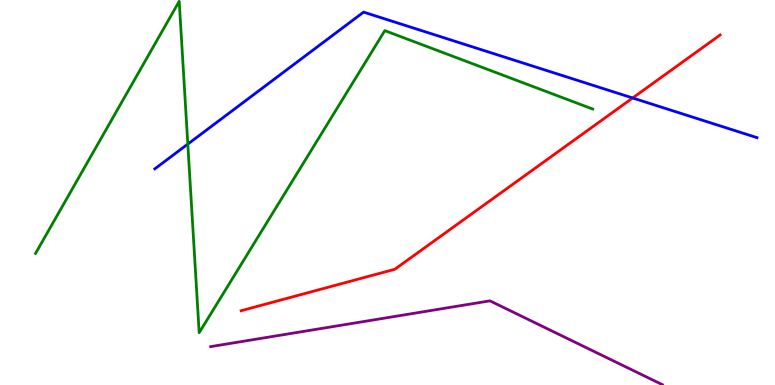[{'lines': ['blue', 'red'], 'intersections': [{'x': 8.16, 'y': 7.46}]}, {'lines': ['green', 'red'], 'intersections': []}, {'lines': ['purple', 'red'], 'intersections': []}, {'lines': ['blue', 'green'], 'intersections': [{'x': 2.42, 'y': 6.26}]}, {'lines': ['blue', 'purple'], 'intersections': []}, {'lines': ['green', 'purple'], 'intersections': []}]